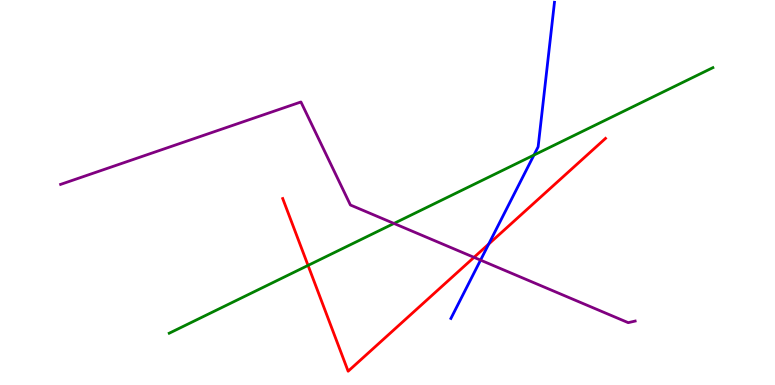[{'lines': ['blue', 'red'], 'intersections': [{'x': 6.31, 'y': 3.66}]}, {'lines': ['green', 'red'], 'intersections': [{'x': 3.97, 'y': 3.11}]}, {'lines': ['purple', 'red'], 'intersections': [{'x': 6.12, 'y': 3.32}]}, {'lines': ['blue', 'green'], 'intersections': [{'x': 6.89, 'y': 5.97}]}, {'lines': ['blue', 'purple'], 'intersections': [{'x': 6.2, 'y': 3.24}]}, {'lines': ['green', 'purple'], 'intersections': [{'x': 5.08, 'y': 4.2}]}]